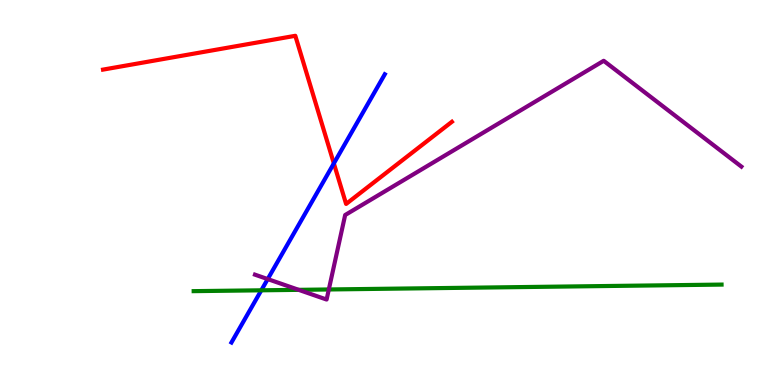[{'lines': ['blue', 'red'], 'intersections': [{'x': 4.31, 'y': 5.76}]}, {'lines': ['green', 'red'], 'intersections': []}, {'lines': ['purple', 'red'], 'intersections': []}, {'lines': ['blue', 'green'], 'intersections': [{'x': 3.37, 'y': 2.46}]}, {'lines': ['blue', 'purple'], 'intersections': [{'x': 3.45, 'y': 2.75}]}, {'lines': ['green', 'purple'], 'intersections': [{'x': 3.85, 'y': 2.47}, {'x': 4.24, 'y': 2.48}]}]